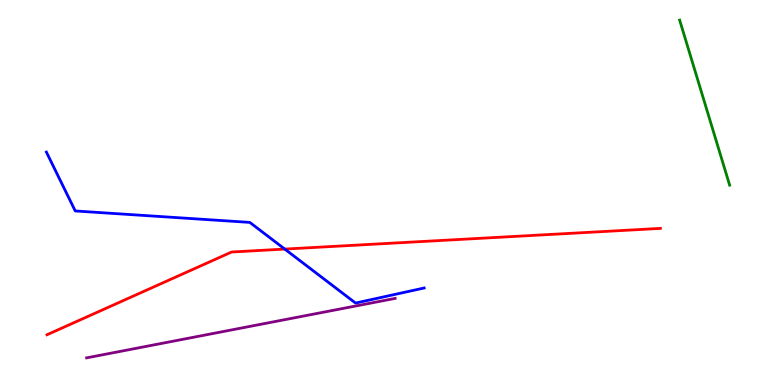[{'lines': ['blue', 'red'], 'intersections': [{'x': 3.67, 'y': 3.53}]}, {'lines': ['green', 'red'], 'intersections': []}, {'lines': ['purple', 'red'], 'intersections': []}, {'lines': ['blue', 'green'], 'intersections': []}, {'lines': ['blue', 'purple'], 'intersections': []}, {'lines': ['green', 'purple'], 'intersections': []}]